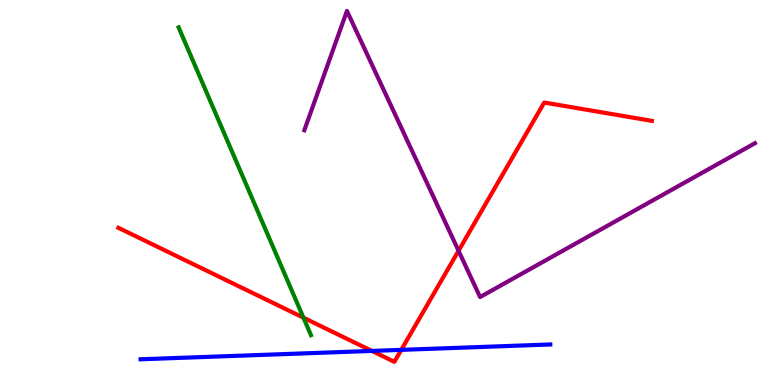[{'lines': ['blue', 'red'], 'intersections': [{'x': 4.8, 'y': 0.885}, {'x': 5.18, 'y': 0.913}]}, {'lines': ['green', 'red'], 'intersections': [{'x': 3.92, 'y': 1.75}]}, {'lines': ['purple', 'red'], 'intersections': [{'x': 5.92, 'y': 3.49}]}, {'lines': ['blue', 'green'], 'intersections': []}, {'lines': ['blue', 'purple'], 'intersections': []}, {'lines': ['green', 'purple'], 'intersections': []}]